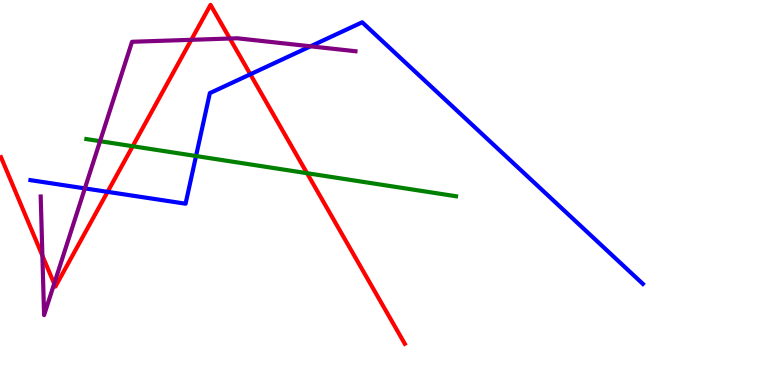[{'lines': ['blue', 'red'], 'intersections': [{'x': 1.39, 'y': 5.02}, {'x': 3.23, 'y': 8.07}]}, {'lines': ['green', 'red'], 'intersections': [{'x': 1.71, 'y': 6.2}, {'x': 3.96, 'y': 5.5}]}, {'lines': ['purple', 'red'], 'intersections': [{'x': 0.547, 'y': 3.36}, {'x': 0.699, 'y': 2.63}, {'x': 2.47, 'y': 8.97}, {'x': 2.97, 'y': 9.0}]}, {'lines': ['blue', 'green'], 'intersections': [{'x': 2.53, 'y': 5.95}]}, {'lines': ['blue', 'purple'], 'intersections': [{'x': 1.09, 'y': 5.11}, {'x': 4.01, 'y': 8.8}]}, {'lines': ['green', 'purple'], 'intersections': [{'x': 1.29, 'y': 6.33}]}]